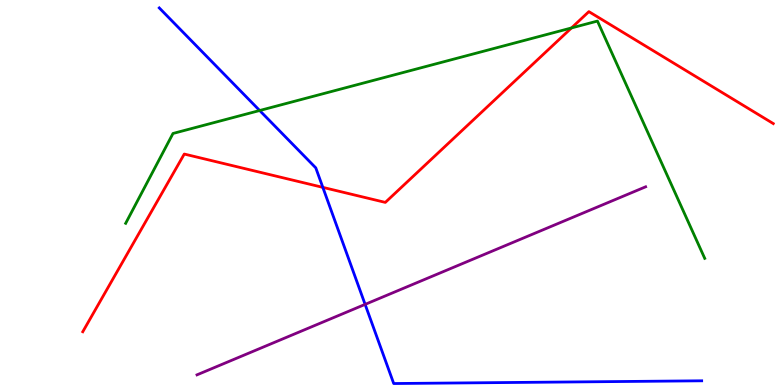[{'lines': ['blue', 'red'], 'intersections': [{'x': 4.17, 'y': 5.13}]}, {'lines': ['green', 'red'], 'intersections': [{'x': 7.37, 'y': 9.27}]}, {'lines': ['purple', 'red'], 'intersections': []}, {'lines': ['blue', 'green'], 'intersections': [{'x': 3.35, 'y': 7.13}]}, {'lines': ['blue', 'purple'], 'intersections': [{'x': 4.71, 'y': 2.09}]}, {'lines': ['green', 'purple'], 'intersections': []}]